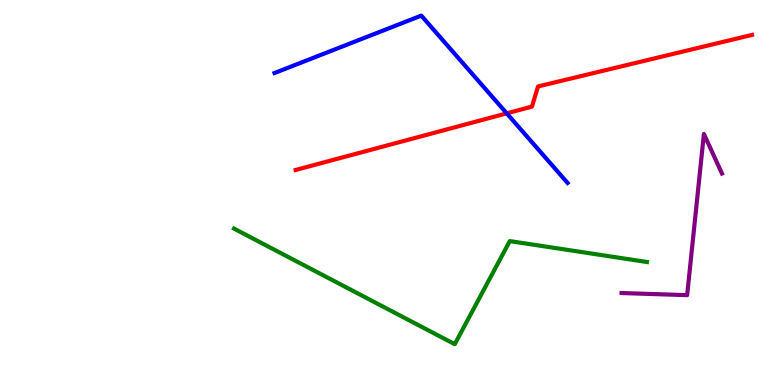[{'lines': ['blue', 'red'], 'intersections': [{'x': 6.54, 'y': 7.06}]}, {'lines': ['green', 'red'], 'intersections': []}, {'lines': ['purple', 'red'], 'intersections': []}, {'lines': ['blue', 'green'], 'intersections': []}, {'lines': ['blue', 'purple'], 'intersections': []}, {'lines': ['green', 'purple'], 'intersections': []}]